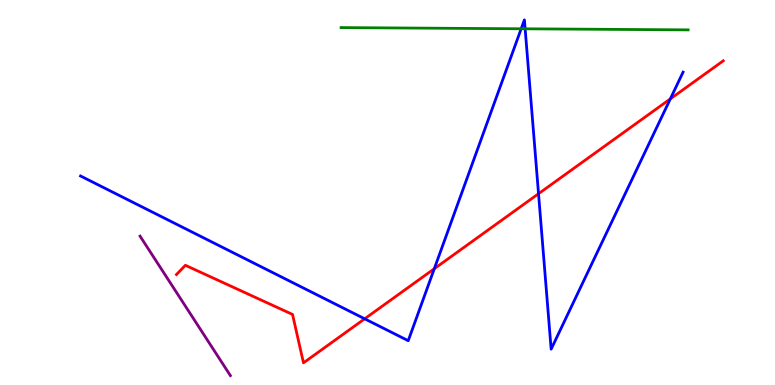[{'lines': ['blue', 'red'], 'intersections': [{'x': 4.71, 'y': 1.72}, {'x': 5.6, 'y': 3.02}, {'x': 6.95, 'y': 4.97}, {'x': 8.65, 'y': 7.43}]}, {'lines': ['green', 'red'], 'intersections': []}, {'lines': ['purple', 'red'], 'intersections': []}, {'lines': ['blue', 'green'], 'intersections': [{'x': 6.72, 'y': 9.25}, {'x': 6.78, 'y': 9.25}]}, {'lines': ['blue', 'purple'], 'intersections': []}, {'lines': ['green', 'purple'], 'intersections': []}]